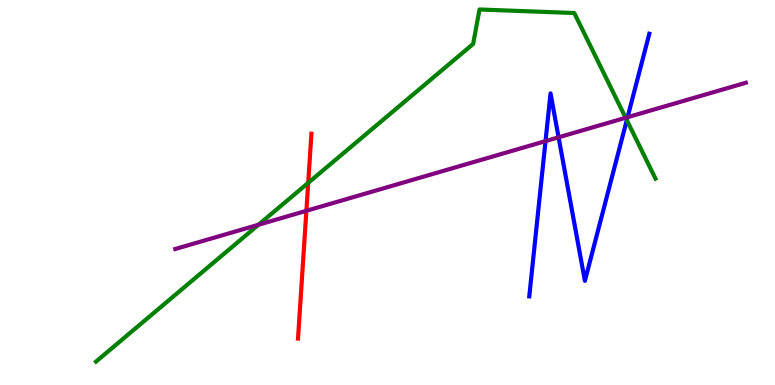[{'lines': ['blue', 'red'], 'intersections': []}, {'lines': ['green', 'red'], 'intersections': [{'x': 3.98, 'y': 5.25}]}, {'lines': ['purple', 'red'], 'intersections': [{'x': 3.95, 'y': 4.52}]}, {'lines': ['blue', 'green'], 'intersections': [{'x': 8.09, 'y': 6.88}]}, {'lines': ['blue', 'purple'], 'intersections': [{'x': 7.04, 'y': 6.33}, {'x': 7.21, 'y': 6.43}, {'x': 8.1, 'y': 6.96}]}, {'lines': ['green', 'purple'], 'intersections': [{'x': 3.34, 'y': 4.16}, {'x': 8.07, 'y': 6.94}]}]